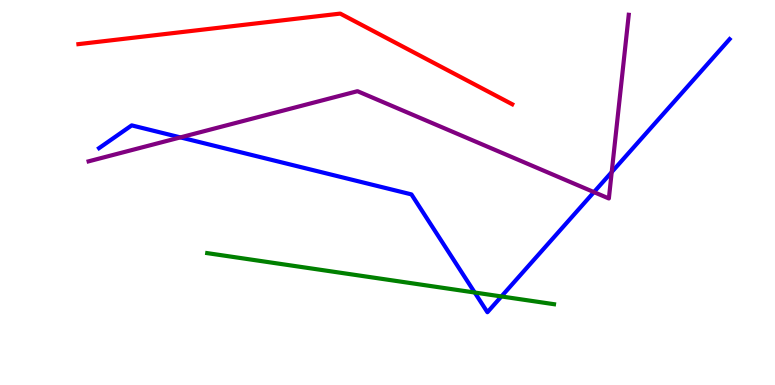[{'lines': ['blue', 'red'], 'intersections': []}, {'lines': ['green', 'red'], 'intersections': []}, {'lines': ['purple', 'red'], 'intersections': []}, {'lines': ['blue', 'green'], 'intersections': [{'x': 6.13, 'y': 2.4}, {'x': 6.47, 'y': 2.3}]}, {'lines': ['blue', 'purple'], 'intersections': [{'x': 2.33, 'y': 6.43}, {'x': 7.66, 'y': 5.01}, {'x': 7.89, 'y': 5.53}]}, {'lines': ['green', 'purple'], 'intersections': []}]